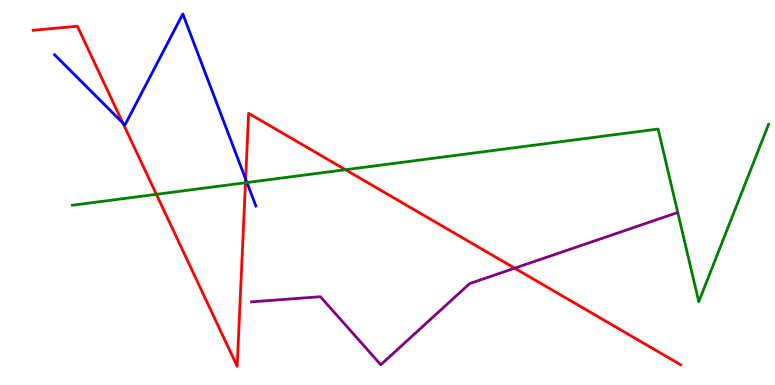[{'lines': ['blue', 'red'], 'intersections': [{'x': 1.59, 'y': 6.81}, {'x': 3.17, 'y': 5.35}]}, {'lines': ['green', 'red'], 'intersections': [{'x': 2.02, 'y': 4.95}, {'x': 3.17, 'y': 5.25}, {'x': 4.46, 'y': 5.59}]}, {'lines': ['purple', 'red'], 'intersections': [{'x': 6.64, 'y': 3.03}]}, {'lines': ['blue', 'green'], 'intersections': [{'x': 3.19, 'y': 5.26}]}, {'lines': ['blue', 'purple'], 'intersections': []}, {'lines': ['green', 'purple'], 'intersections': []}]